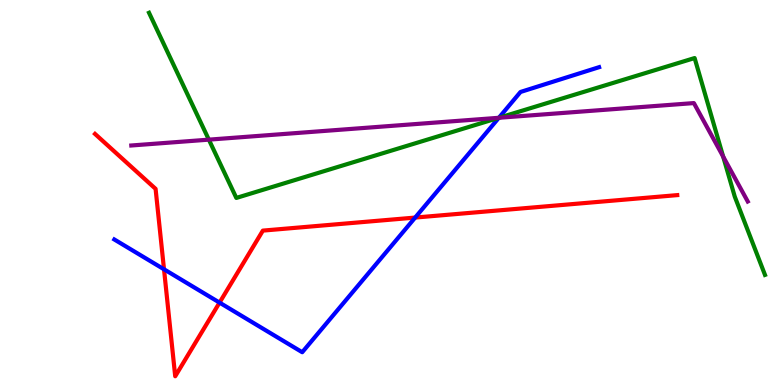[{'lines': ['blue', 'red'], 'intersections': [{'x': 2.12, 'y': 3.01}, {'x': 2.83, 'y': 2.14}, {'x': 5.36, 'y': 4.35}]}, {'lines': ['green', 'red'], 'intersections': []}, {'lines': ['purple', 'red'], 'intersections': []}, {'lines': ['blue', 'green'], 'intersections': [{'x': 6.44, 'y': 6.94}]}, {'lines': ['blue', 'purple'], 'intersections': [{'x': 6.44, 'y': 6.94}]}, {'lines': ['green', 'purple'], 'intersections': [{'x': 2.69, 'y': 6.37}, {'x': 6.44, 'y': 6.94}, {'x': 9.33, 'y': 5.93}]}]